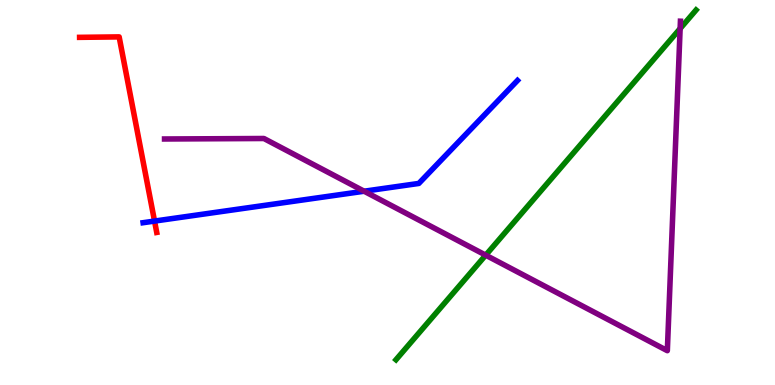[{'lines': ['blue', 'red'], 'intersections': [{'x': 1.99, 'y': 4.26}]}, {'lines': ['green', 'red'], 'intersections': []}, {'lines': ['purple', 'red'], 'intersections': []}, {'lines': ['blue', 'green'], 'intersections': []}, {'lines': ['blue', 'purple'], 'intersections': [{'x': 4.7, 'y': 5.03}]}, {'lines': ['green', 'purple'], 'intersections': [{'x': 6.27, 'y': 3.37}, {'x': 8.78, 'y': 9.26}]}]